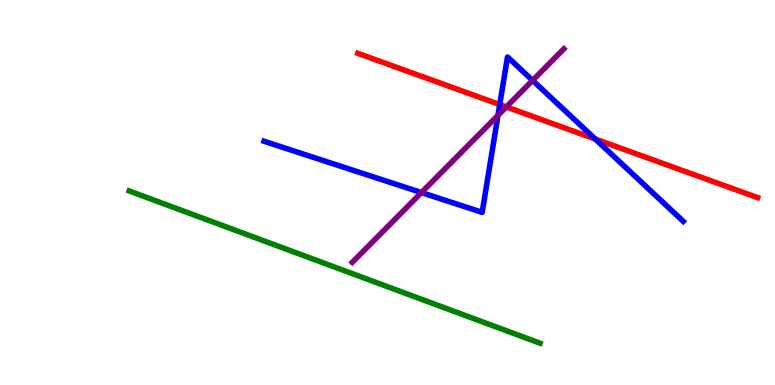[{'lines': ['blue', 'red'], 'intersections': [{'x': 6.45, 'y': 7.28}, {'x': 7.68, 'y': 6.39}]}, {'lines': ['green', 'red'], 'intersections': []}, {'lines': ['purple', 'red'], 'intersections': [{'x': 6.53, 'y': 7.22}]}, {'lines': ['blue', 'green'], 'intersections': []}, {'lines': ['blue', 'purple'], 'intersections': [{'x': 5.44, 'y': 5.0}, {'x': 6.43, 'y': 7.0}, {'x': 6.87, 'y': 7.91}]}, {'lines': ['green', 'purple'], 'intersections': []}]